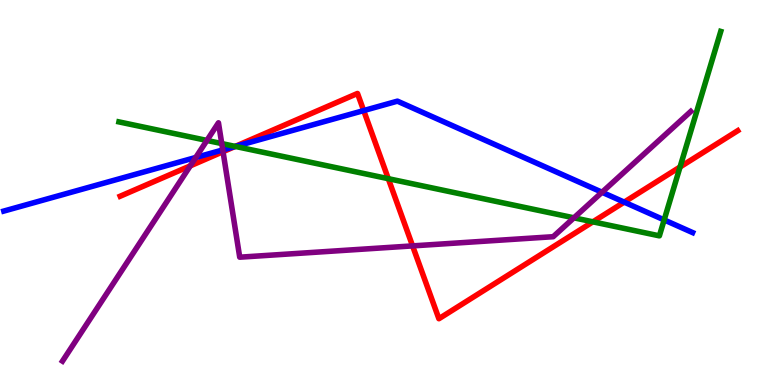[{'lines': ['blue', 'red'], 'intersections': [{'x': 3.03, 'y': 6.19}, {'x': 4.69, 'y': 7.13}, {'x': 8.05, 'y': 4.75}]}, {'lines': ['green', 'red'], 'intersections': [{'x': 3.04, 'y': 6.2}, {'x': 5.01, 'y': 5.36}, {'x': 7.65, 'y': 4.24}, {'x': 8.77, 'y': 5.66}]}, {'lines': ['purple', 'red'], 'intersections': [{'x': 2.46, 'y': 5.69}, {'x': 2.88, 'y': 6.06}, {'x': 5.32, 'y': 3.61}]}, {'lines': ['blue', 'green'], 'intersections': [{'x': 3.04, 'y': 6.2}, {'x': 8.57, 'y': 4.29}]}, {'lines': ['blue', 'purple'], 'intersections': [{'x': 2.53, 'y': 5.91}, {'x': 2.87, 'y': 6.11}, {'x': 7.77, 'y': 5.01}]}, {'lines': ['green', 'purple'], 'intersections': [{'x': 2.67, 'y': 6.35}, {'x': 2.86, 'y': 6.27}, {'x': 7.41, 'y': 4.34}]}]